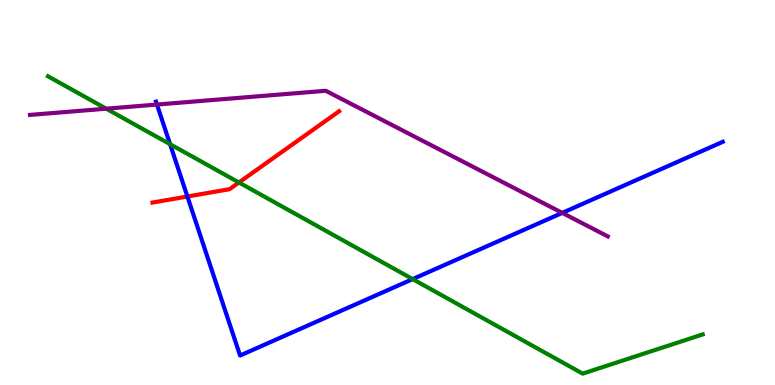[{'lines': ['blue', 'red'], 'intersections': [{'x': 2.42, 'y': 4.9}]}, {'lines': ['green', 'red'], 'intersections': [{'x': 3.08, 'y': 5.26}]}, {'lines': ['purple', 'red'], 'intersections': []}, {'lines': ['blue', 'green'], 'intersections': [{'x': 2.19, 'y': 6.25}, {'x': 5.32, 'y': 2.75}]}, {'lines': ['blue', 'purple'], 'intersections': [{'x': 2.03, 'y': 7.28}, {'x': 7.25, 'y': 4.47}]}, {'lines': ['green', 'purple'], 'intersections': [{'x': 1.37, 'y': 7.18}]}]